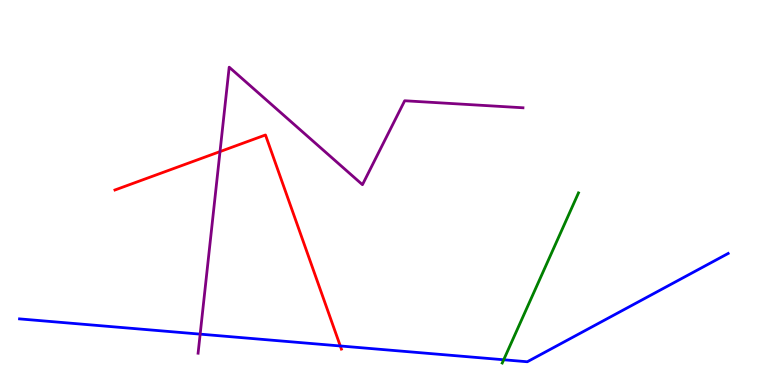[{'lines': ['blue', 'red'], 'intersections': [{'x': 4.39, 'y': 1.01}]}, {'lines': ['green', 'red'], 'intersections': []}, {'lines': ['purple', 'red'], 'intersections': [{'x': 2.84, 'y': 6.06}]}, {'lines': ['blue', 'green'], 'intersections': [{'x': 6.5, 'y': 0.655}]}, {'lines': ['blue', 'purple'], 'intersections': [{'x': 2.58, 'y': 1.32}]}, {'lines': ['green', 'purple'], 'intersections': []}]